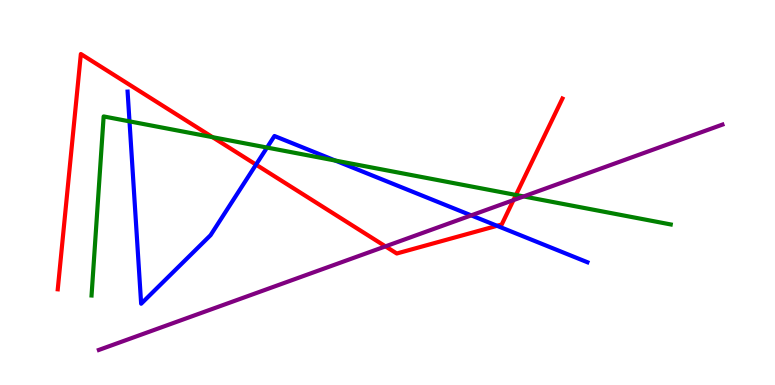[{'lines': ['blue', 'red'], 'intersections': [{'x': 3.3, 'y': 5.72}, {'x': 6.41, 'y': 4.14}]}, {'lines': ['green', 'red'], 'intersections': [{'x': 2.74, 'y': 6.44}, {'x': 6.66, 'y': 4.94}]}, {'lines': ['purple', 'red'], 'intersections': [{'x': 4.97, 'y': 3.6}, {'x': 6.63, 'y': 4.8}]}, {'lines': ['blue', 'green'], 'intersections': [{'x': 1.67, 'y': 6.85}, {'x': 3.45, 'y': 6.17}, {'x': 4.33, 'y': 5.83}]}, {'lines': ['blue', 'purple'], 'intersections': [{'x': 6.08, 'y': 4.41}]}, {'lines': ['green', 'purple'], 'intersections': [{'x': 6.76, 'y': 4.9}]}]